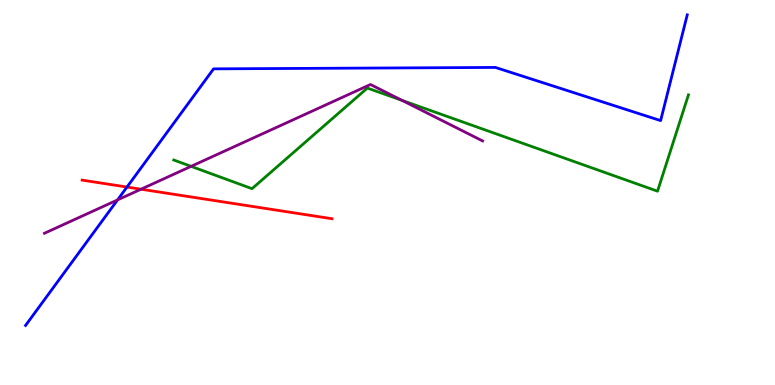[{'lines': ['blue', 'red'], 'intersections': [{'x': 1.64, 'y': 5.14}]}, {'lines': ['green', 'red'], 'intersections': []}, {'lines': ['purple', 'red'], 'intersections': [{'x': 1.82, 'y': 5.09}]}, {'lines': ['blue', 'green'], 'intersections': []}, {'lines': ['blue', 'purple'], 'intersections': [{'x': 1.52, 'y': 4.81}]}, {'lines': ['green', 'purple'], 'intersections': [{'x': 2.47, 'y': 5.68}, {'x': 5.19, 'y': 7.39}]}]